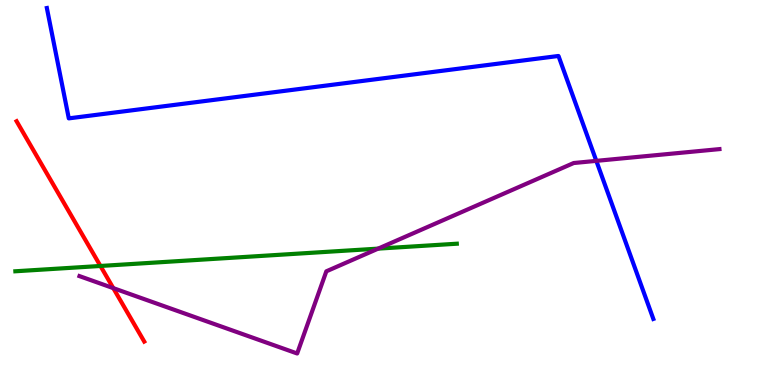[{'lines': ['blue', 'red'], 'intersections': []}, {'lines': ['green', 'red'], 'intersections': [{'x': 1.3, 'y': 3.09}]}, {'lines': ['purple', 'red'], 'intersections': [{'x': 1.46, 'y': 2.52}]}, {'lines': ['blue', 'green'], 'intersections': []}, {'lines': ['blue', 'purple'], 'intersections': [{'x': 7.69, 'y': 5.82}]}, {'lines': ['green', 'purple'], 'intersections': [{'x': 4.88, 'y': 3.54}]}]